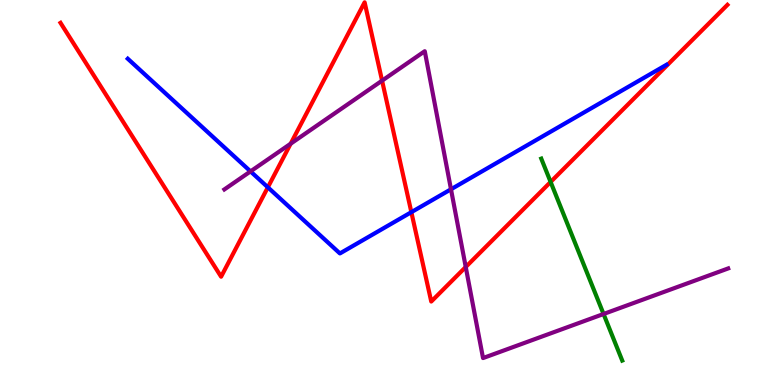[{'lines': ['blue', 'red'], 'intersections': [{'x': 3.46, 'y': 5.13}, {'x': 5.31, 'y': 4.49}]}, {'lines': ['green', 'red'], 'intersections': [{'x': 7.1, 'y': 5.27}]}, {'lines': ['purple', 'red'], 'intersections': [{'x': 3.75, 'y': 6.27}, {'x': 4.93, 'y': 7.91}, {'x': 6.01, 'y': 3.07}]}, {'lines': ['blue', 'green'], 'intersections': []}, {'lines': ['blue', 'purple'], 'intersections': [{'x': 3.23, 'y': 5.55}, {'x': 5.82, 'y': 5.08}]}, {'lines': ['green', 'purple'], 'intersections': [{'x': 7.79, 'y': 1.84}]}]